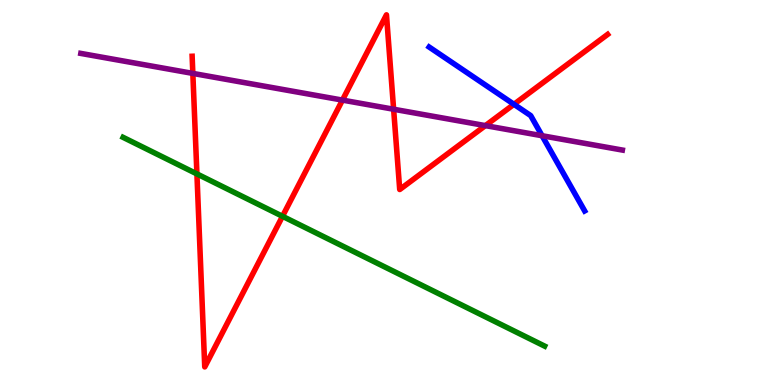[{'lines': ['blue', 'red'], 'intersections': [{'x': 6.63, 'y': 7.29}]}, {'lines': ['green', 'red'], 'intersections': [{'x': 2.54, 'y': 5.48}, {'x': 3.65, 'y': 4.38}]}, {'lines': ['purple', 'red'], 'intersections': [{'x': 2.49, 'y': 8.09}, {'x': 4.42, 'y': 7.4}, {'x': 5.08, 'y': 7.16}, {'x': 6.26, 'y': 6.74}]}, {'lines': ['blue', 'green'], 'intersections': []}, {'lines': ['blue', 'purple'], 'intersections': [{'x': 6.99, 'y': 6.47}]}, {'lines': ['green', 'purple'], 'intersections': []}]